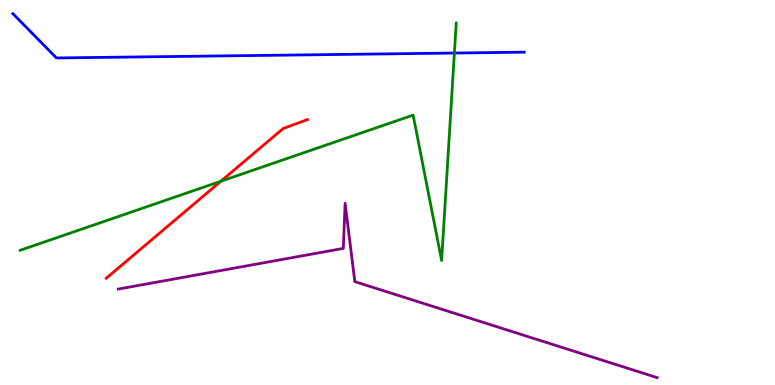[{'lines': ['blue', 'red'], 'intersections': []}, {'lines': ['green', 'red'], 'intersections': [{'x': 2.85, 'y': 5.29}]}, {'lines': ['purple', 'red'], 'intersections': []}, {'lines': ['blue', 'green'], 'intersections': [{'x': 5.86, 'y': 8.62}]}, {'lines': ['blue', 'purple'], 'intersections': []}, {'lines': ['green', 'purple'], 'intersections': []}]